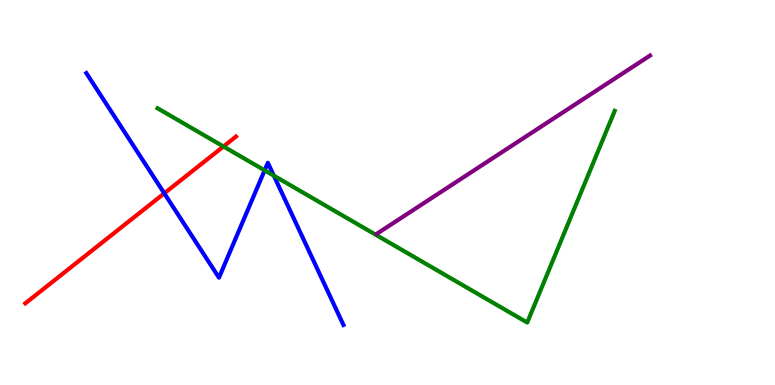[{'lines': ['blue', 'red'], 'intersections': [{'x': 2.12, 'y': 4.98}]}, {'lines': ['green', 'red'], 'intersections': [{'x': 2.88, 'y': 6.2}]}, {'lines': ['purple', 'red'], 'intersections': []}, {'lines': ['blue', 'green'], 'intersections': [{'x': 3.41, 'y': 5.58}, {'x': 3.53, 'y': 5.44}]}, {'lines': ['blue', 'purple'], 'intersections': []}, {'lines': ['green', 'purple'], 'intersections': []}]